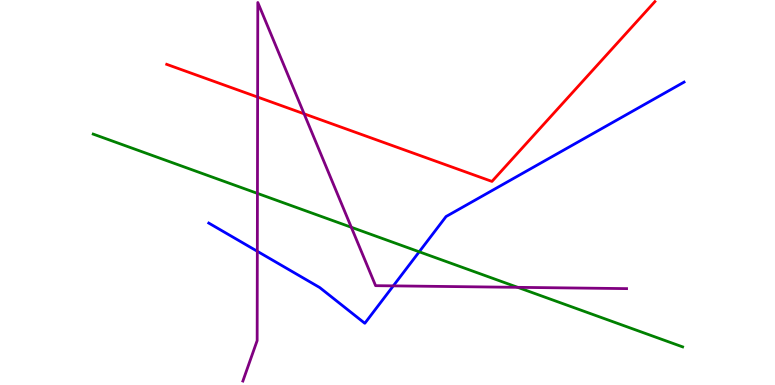[{'lines': ['blue', 'red'], 'intersections': []}, {'lines': ['green', 'red'], 'intersections': []}, {'lines': ['purple', 'red'], 'intersections': [{'x': 3.32, 'y': 7.48}, {'x': 3.92, 'y': 7.04}]}, {'lines': ['blue', 'green'], 'intersections': [{'x': 5.41, 'y': 3.46}]}, {'lines': ['blue', 'purple'], 'intersections': [{'x': 3.32, 'y': 3.47}, {'x': 5.07, 'y': 2.57}]}, {'lines': ['green', 'purple'], 'intersections': [{'x': 3.32, 'y': 4.98}, {'x': 4.53, 'y': 4.1}, {'x': 6.68, 'y': 2.54}]}]